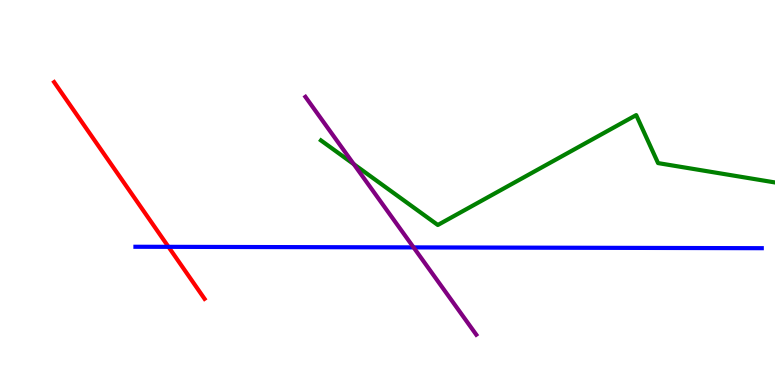[{'lines': ['blue', 'red'], 'intersections': [{'x': 2.17, 'y': 3.59}]}, {'lines': ['green', 'red'], 'intersections': []}, {'lines': ['purple', 'red'], 'intersections': []}, {'lines': ['blue', 'green'], 'intersections': []}, {'lines': ['blue', 'purple'], 'intersections': [{'x': 5.34, 'y': 3.57}]}, {'lines': ['green', 'purple'], 'intersections': [{'x': 4.57, 'y': 5.74}]}]